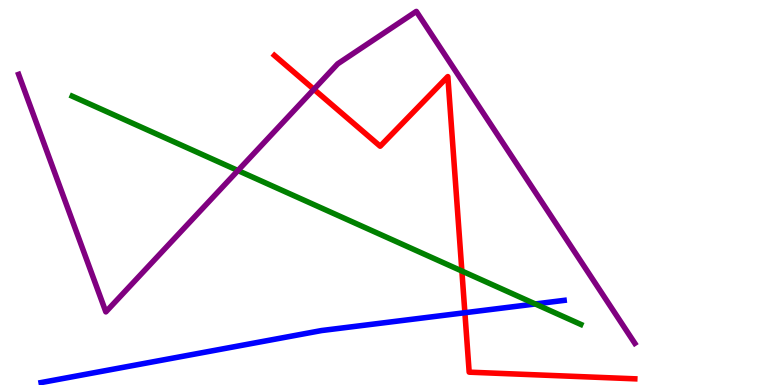[{'lines': ['blue', 'red'], 'intersections': [{'x': 6.0, 'y': 1.88}]}, {'lines': ['green', 'red'], 'intersections': [{'x': 5.96, 'y': 2.96}]}, {'lines': ['purple', 'red'], 'intersections': [{'x': 4.05, 'y': 7.68}]}, {'lines': ['blue', 'green'], 'intersections': [{'x': 6.91, 'y': 2.1}]}, {'lines': ['blue', 'purple'], 'intersections': []}, {'lines': ['green', 'purple'], 'intersections': [{'x': 3.07, 'y': 5.57}]}]